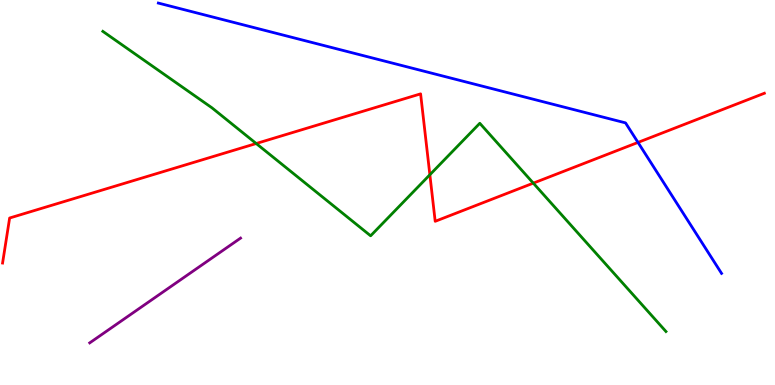[{'lines': ['blue', 'red'], 'intersections': [{'x': 8.23, 'y': 6.3}]}, {'lines': ['green', 'red'], 'intersections': [{'x': 3.31, 'y': 6.27}, {'x': 5.55, 'y': 5.46}, {'x': 6.88, 'y': 5.24}]}, {'lines': ['purple', 'red'], 'intersections': []}, {'lines': ['blue', 'green'], 'intersections': []}, {'lines': ['blue', 'purple'], 'intersections': []}, {'lines': ['green', 'purple'], 'intersections': []}]